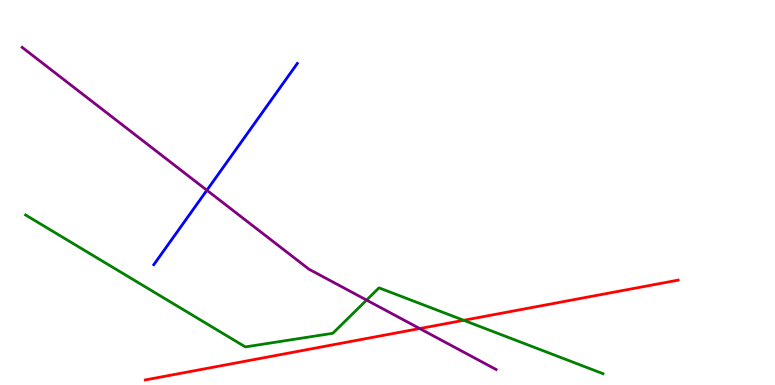[{'lines': ['blue', 'red'], 'intersections': []}, {'lines': ['green', 'red'], 'intersections': [{'x': 5.98, 'y': 1.68}]}, {'lines': ['purple', 'red'], 'intersections': [{'x': 5.42, 'y': 1.47}]}, {'lines': ['blue', 'green'], 'intersections': []}, {'lines': ['blue', 'purple'], 'intersections': [{'x': 2.67, 'y': 5.06}]}, {'lines': ['green', 'purple'], 'intersections': [{'x': 4.73, 'y': 2.21}]}]